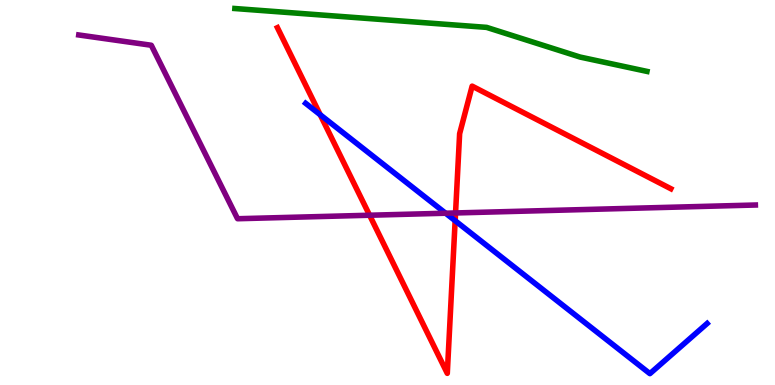[{'lines': ['blue', 'red'], 'intersections': [{'x': 4.13, 'y': 7.02}, {'x': 5.87, 'y': 4.27}]}, {'lines': ['green', 'red'], 'intersections': []}, {'lines': ['purple', 'red'], 'intersections': [{'x': 4.77, 'y': 4.41}, {'x': 5.88, 'y': 4.47}]}, {'lines': ['blue', 'green'], 'intersections': []}, {'lines': ['blue', 'purple'], 'intersections': [{'x': 5.75, 'y': 4.46}]}, {'lines': ['green', 'purple'], 'intersections': []}]